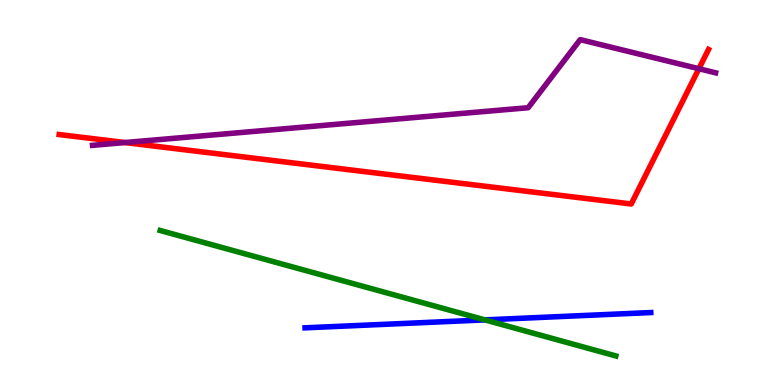[{'lines': ['blue', 'red'], 'intersections': []}, {'lines': ['green', 'red'], 'intersections': []}, {'lines': ['purple', 'red'], 'intersections': [{'x': 1.61, 'y': 6.3}, {'x': 9.02, 'y': 8.22}]}, {'lines': ['blue', 'green'], 'intersections': [{'x': 6.26, 'y': 1.69}]}, {'lines': ['blue', 'purple'], 'intersections': []}, {'lines': ['green', 'purple'], 'intersections': []}]